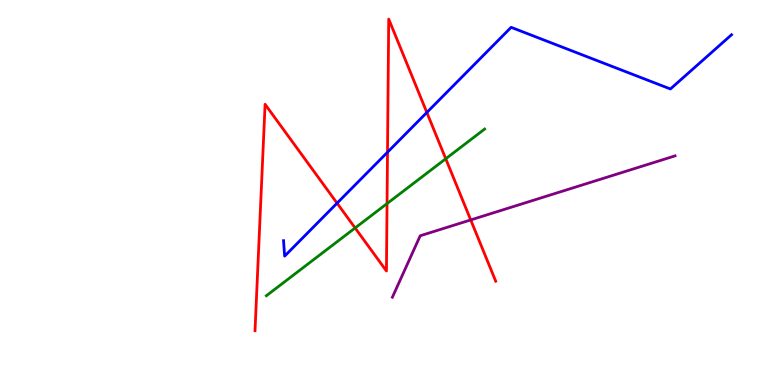[{'lines': ['blue', 'red'], 'intersections': [{'x': 4.35, 'y': 4.72}, {'x': 5.0, 'y': 6.05}, {'x': 5.51, 'y': 7.08}]}, {'lines': ['green', 'red'], 'intersections': [{'x': 4.58, 'y': 4.08}, {'x': 4.99, 'y': 4.71}, {'x': 5.75, 'y': 5.88}]}, {'lines': ['purple', 'red'], 'intersections': [{'x': 6.07, 'y': 4.29}]}, {'lines': ['blue', 'green'], 'intersections': []}, {'lines': ['blue', 'purple'], 'intersections': []}, {'lines': ['green', 'purple'], 'intersections': []}]